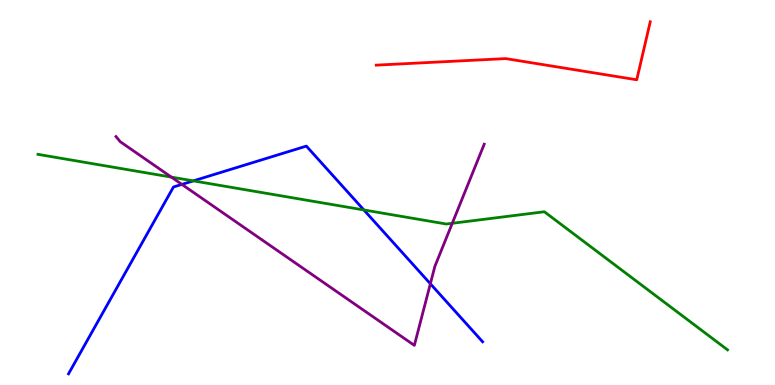[{'lines': ['blue', 'red'], 'intersections': []}, {'lines': ['green', 'red'], 'intersections': []}, {'lines': ['purple', 'red'], 'intersections': []}, {'lines': ['blue', 'green'], 'intersections': [{'x': 2.5, 'y': 5.3}, {'x': 4.7, 'y': 4.55}]}, {'lines': ['blue', 'purple'], 'intersections': [{'x': 2.35, 'y': 5.21}, {'x': 5.55, 'y': 2.63}]}, {'lines': ['green', 'purple'], 'intersections': [{'x': 2.21, 'y': 5.4}, {'x': 5.84, 'y': 4.2}]}]